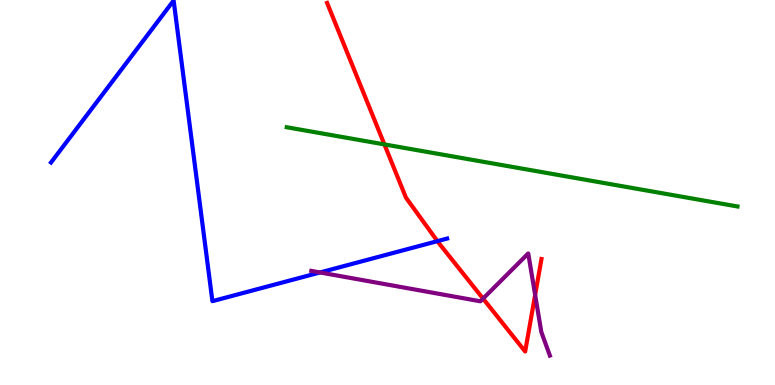[{'lines': ['blue', 'red'], 'intersections': [{'x': 5.64, 'y': 3.74}]}, {'lines': ['green', 'red'], 'intersections': [{'x': 4.96, 'y': 6.25}]}, {'lines': ['purple', 'red'], 'intersections': [{'x': 6.23, 'y': 2.24}, {'x': 6.91, 'y': 2.34}]}, {'lines': ['blue', 'green'], 'intersections': []}, {'lines': ['blue', 'purple'], 'intersections': [{'x': 4.13, 'y': 2.92}]}, {'lines': ['green', 'purple'], 'intersections': []}]